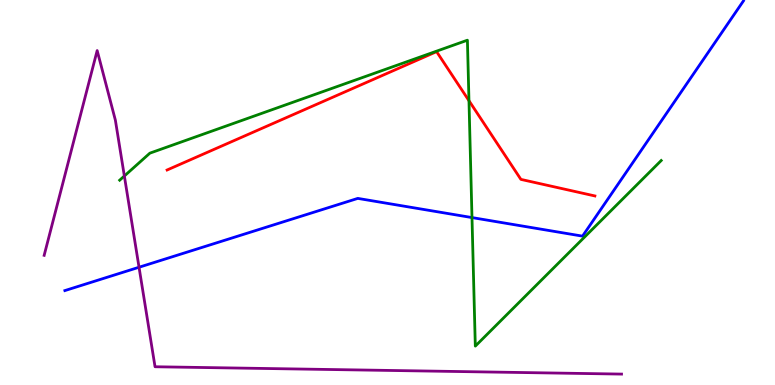[{'lines': ['blue', 'red'], 'intersections': []}, {'lines': ['green', 'red'], 'intersections': [{'x': 6.05, 'y': 7.38}]}, {'lines': ['purple', 'red'], 'intersections': []}, {'lines': ['blue', 'green'], 'intersections': [{'x': 6.09, 'y': 4.35}]}, {'lines': ['blue', 'purple'], 'intersections': [{'x': 1.79, 'y': 3.06}]}, {'lines': ['green', 'purple'], 'intersections': [{'x': 1.6, 'y': 5.43}]}]